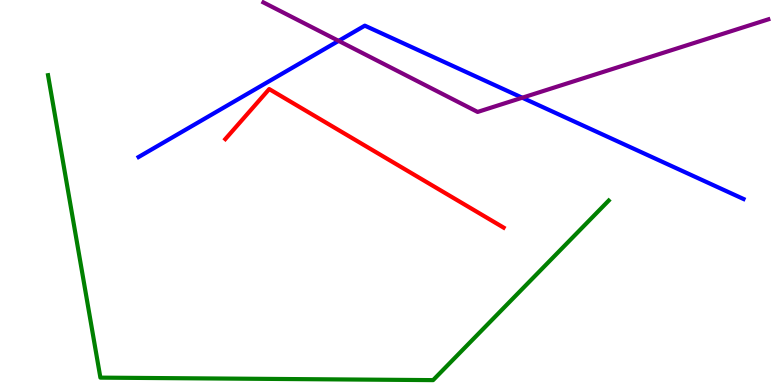[{'lines': ['blue', 'red'], 'intersections': []}, {'lines': ['green', 'red'], 'intersections': []}, {'lines': ['purple', 'red'], 'intersections': []}, {'lines': ['blue', 'green'], 'intersections': []}, {'lines': ['blue', 'purple'], 'intersections': [{'x': 4.37, 'y': 8.94}, {'x': 6.74, 'y': 7.46}]}, {'lines': ['green', 'purple'], 'intersections': []}]